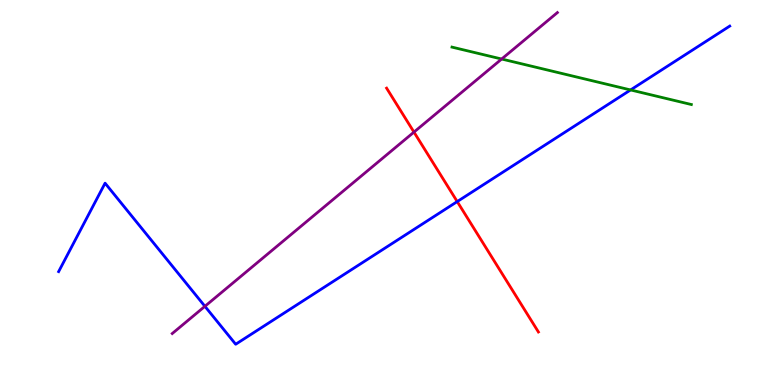[{'lines': ['blue', 'red'], 'intersections': [{'x': 5.9, 'y': 4.76}]}, {'lines': ['green', 'red'], 'intersections': []}, {'lines': ['purple', 'red'], 'intersections': [{'x': 5.34, 'y': 6.57}]}, {'lines': ['blue', 'green'], 'intersections': [{'x': 8.14, 'y': 7.66}]}, {'lines': ['blue', 'purple'], 'intersections': [{'x': 2.64, 'y': 2.04}]}, {'lines': ['green', 'purple'], 'intersections': [{'x': 6.47, 'y': 8.47}]}]